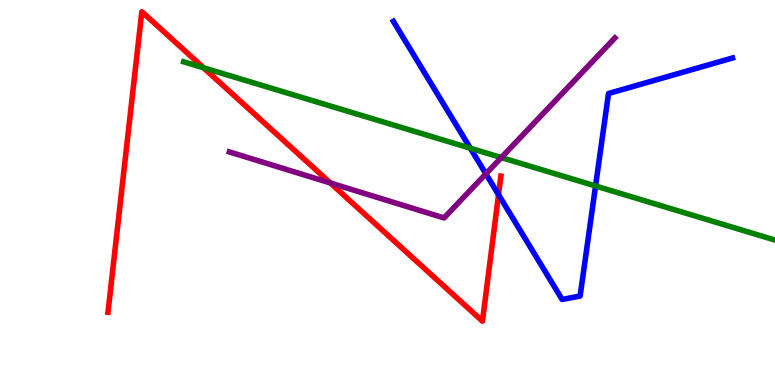[{'lines': ['blue', 'red'], 'intersections': [{'x': 6.43, 'y': 4.94}]}, {'lines': ['green', 'red'], 'intersections': [{'x': 2.63, 'y': 8.24}]}, {'lines': ['purple', 'red'], 'intersections': [{'x': 4.26, 'y': 5.25}]}, {'lines': ['blue', 'green'], 'intersections': [{'x': 6.07, 'y': 6.15}, {'x': 7.68, 'y': 5.17}]}, {'lines': ['blue', 'purple'], 'intersections': [{'x': 6.27, 'y': 5.48}]}, {'lines': ['green', 'purple'], 'intersections': [{'x': 6.47, 'y': 5.91}]}]